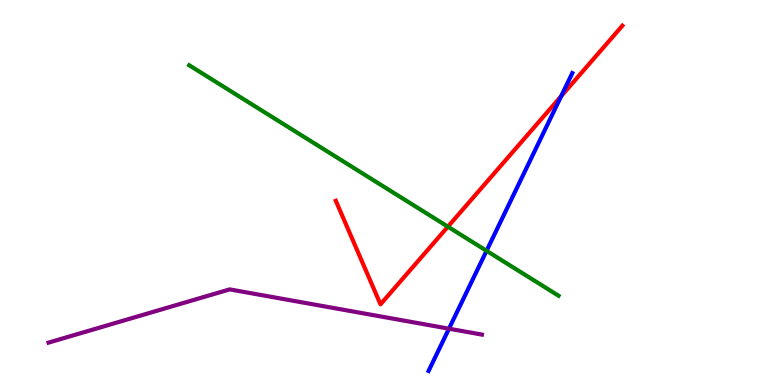[{'lines': ['blue', 'red'], 'intersections': [{'x': 7.24, 'y': 7.5}]}, {'lines': ['green', 'red'], 'intersections': [{'x': 5.78, 'y': 4.11}]}, {'lines': ['purple', 'red'], 'intersections': []}, {'lines': ['blue', 'green'], 'intersections': [{'x': 6.28, 'y': 3.49}]}, {'lines': ['blue', 'purple'], 'intersections': [{'x': 5.79, 'y': 1.46}]}, {'lines': ['green', 'purple'], 'intersections': []}]